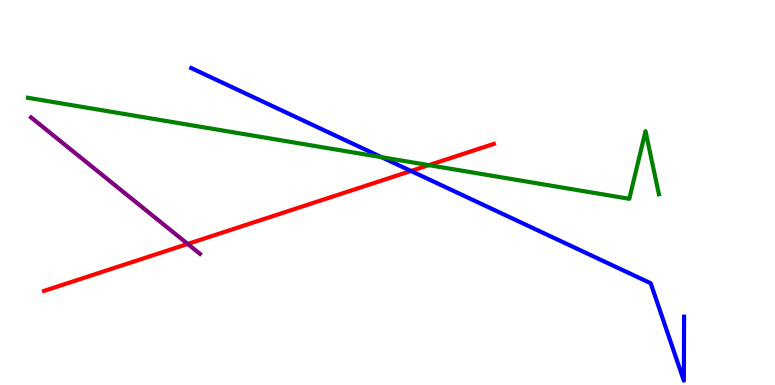[{'lines': ['blue', 'red'], 'intersections': [{'x': 5.3, 'y': 5.56}]}, {'lines': ['green', 'red'], 'intersections': [{'x': 5.53, 'y': 5.71}]}, {'lines': ['purple', 'red'], 'intersections': [{'x': 2.42, 'y': 3.66}]}, {'lines': ['blue', 'green'], 'intersections': [{'x': 4.92, 'y': 5.92}]}, {'lines': ['blue', 'purple'], 'intersections': []}, {'lines': ['green', 'purple'], 'intersections': []}]